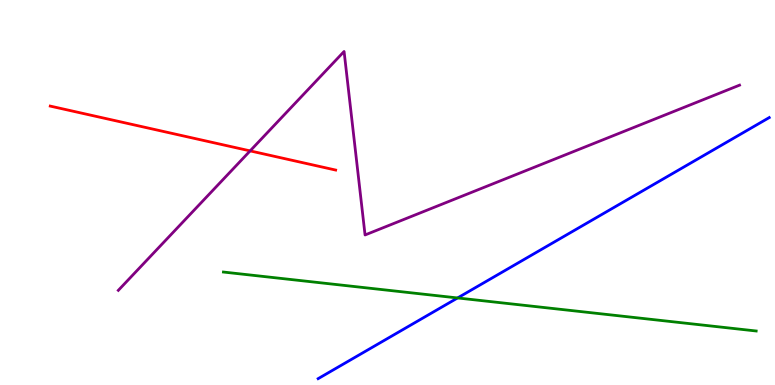[{'lines': ['blue', 'red'], 'intersections': []}, {'lines': ['green', 'red'], 'intersections': []}, {'lines': ['purple', 'red'], 'intersections': [{'x': 3.23, 'y': 6.08}]}, {'lines': ['blue', 'green'], 'intersections': [{'x': 5.9, 'y': 2.26}]}, {'lines': ['blue', 'purple'], 'intersections': []}, {'lines': ['green', 'purple'], 'intersections': []}]